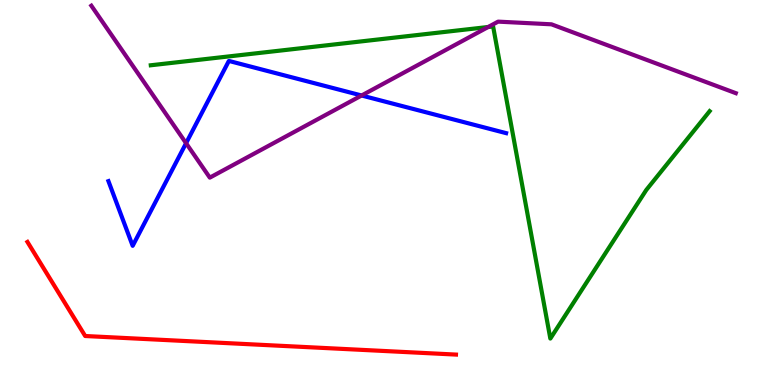[{'lines': ['blue', 'red'], 'intersections': []}, {'lines': ['green', 'red'], 'intersections': []}, {'lines': ['purple', 'red'], 'intersections': []}, {'lines': ['blue', 'green'], 'intersections': []}, {'lines': ['blue', 'purple'], 'intersections': [{'x': 2.4, 'y': 6.28}, {'x': 4.67, 'y': 7.52}]}, {'lines': ['green', 'purple'], 'intersections': [{'x': 6.3, 'y': 9.3}]}]